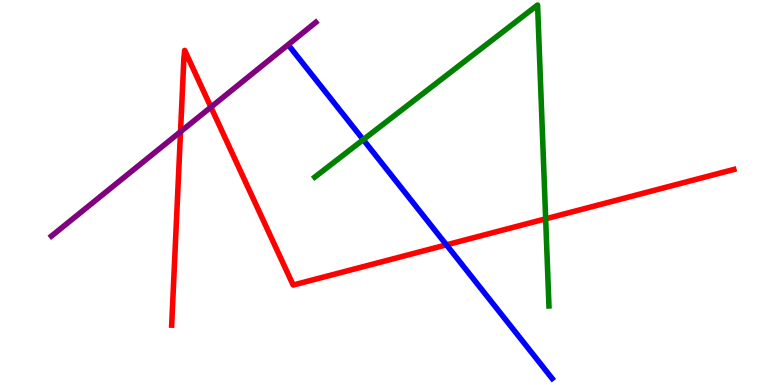[{'lines': ['blue', 'red'], 'intersections': [{'x': 5.76, 'y': 3.64}]}, {'lines': ['green', 'red'], 'intersections': [{'x': 7.04, 'y': 4.32}]}, {'lines': ['purple', 'red'], 'intersections': [{'x': 2.33, 'y': 6.58}, {'x': 2.72, 'y': 7.22}]}, {'lines': ['blue', 'green'], 'intersections': [{'x': 4.69, 'y': 6.37}]}, {'lines': ['blue', 'purple'], 'intersections': []}, {'lines': ['green', 'purple'], 'intersections': []}]